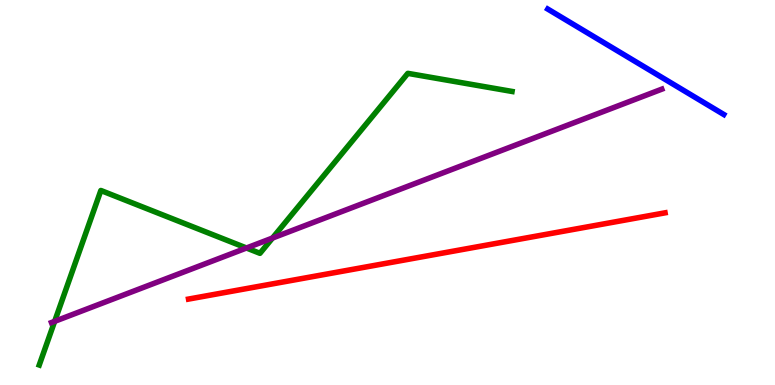[{'lines': ['blue', 'red'], 'intersections': []}, {'lines': ['green', 'red'], 'intersections': []}, {'lines': ['purple', 'red'], 'intersections': []}, {'lines': ['blue', 'green'], 'intersections': []}, {'lines': ['blue', 'purple'], 'intersections': []}, {'lines': ['green', 'purple'], 'intersections': [{'x': 0.705, 'y': 1.65}, {'x': 3.18, 'y': 3.56}, {'x': 3.52, 'y': 3.82}]}]